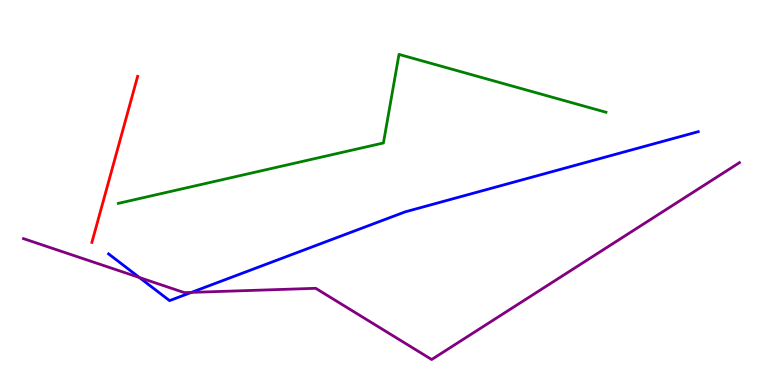[{'lines': ['blue', 'red'], 'intersections': []}, {'lines': ['green', 'red'], 'intersections': []}, {'lines': ['purple', 'red'], 'intersections': []}, {'lines': ['blue', 'green'], 'intersections': []}, {'lines': ['blue', 'purple'], 'intersections': [{'x': 1.8, 'y': 2.79}, {'x': 2.47, 'y': 2.41}]}, {'lines': ['green', 'purple'], 'intersections': []}]